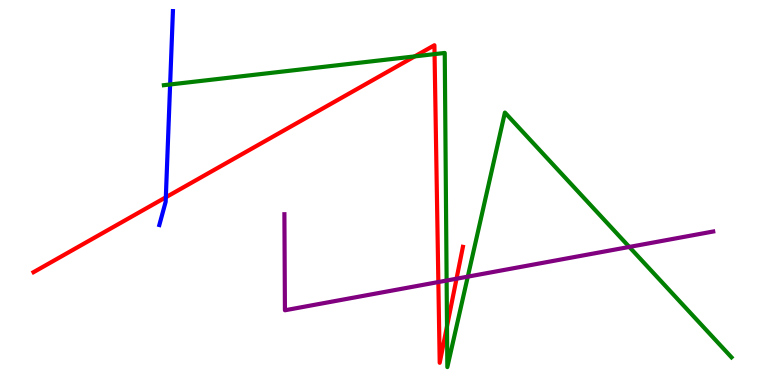[{'lines': ['blue', 'red'], 'intersections': [{'x': 2.14, 'y': 4.88}]}, {'lines': ['green', 'red'], 'intersections': [{'x': 5.35, 'y': 8.54}, {'x': 5.61, 'y': 8.59}, {'x': 5.77, 'y': 1.52}]}, {'lines': ['purple', 'red'], 'intersections': [{'x': 5.66, 'y': 2.67}, {'x': 5.89, 'y': 2.76}]}, {'lines': ['blue', 'green'], 'intersections': [{'x': 2.2, 'y': 7.81}]}, {'lines': ['blue', 'purple'], 'intersections': []}, {'lines': ['green', 'purple'], 'intersections': [{'x': 5.76, 'y': 2.71}, {'x': 6.04, 'y': 2.81}, {'x': 8.12, 'y': 3.59}]}]